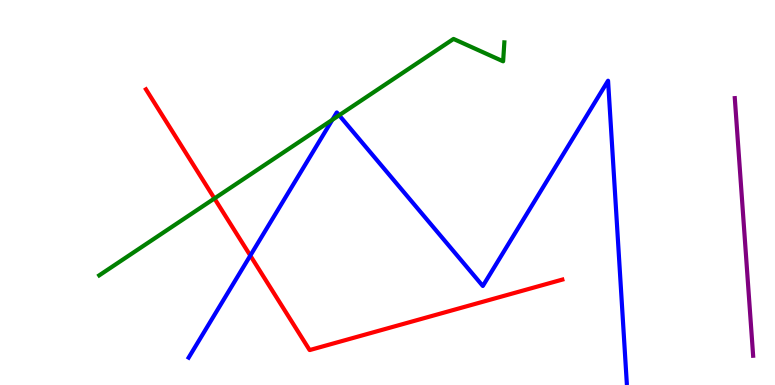[{'lines': ['blue', 'red'], 'intersections': [{'x': 3.23, 'y': 3.36}]}, {'lines': ['green', 'red'], 'intersections': [{'x': 2.77, 'y': 4.85}]}, {'lines': ['purple', 'red'], 'intersections': []}, {'lines': ['blue', 'green'], 'intersections': [{'x': 4.29, 'y': 6.89}, {'x': 4.38, 'y': 7.01}]}, {'lines': ['blue', 'purple'], 'intersections': []}, {'lines': ['green', 'purple'], 'intersections': []}]